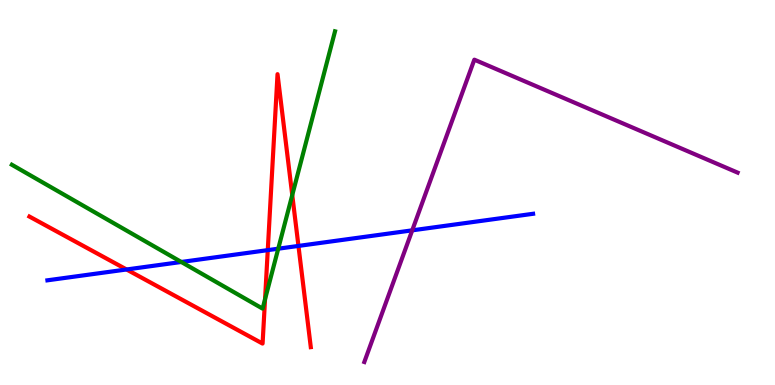[{'lines': ['blue', 'red'], 'intersections': [{'x': 1.63, 'y': 3.0}, {'x': 3.46, 'y': 3.5}, {'x': 3.85, 'y': 3.61}]}, {'lines': ['green', 'red'], 'intersections': [{'x': 3.42, 'y': 2.23}, {'x': 3.77, 'y': 4.93}]}, {'lines': ['purple', 'red'], 'intersections': []}, {'lines': ['blue', 'green'], 'intersections': [{'x': 2.34, 'y': 3.2}, {'x': 3.59, 'y': 3.54}]}, {'lines': ['blue', 'purple'], 'intersections': [{'x': 5.32, 'y': 4.02}]}, {'lines': ['green', 'purple'], 'intersections': []}]